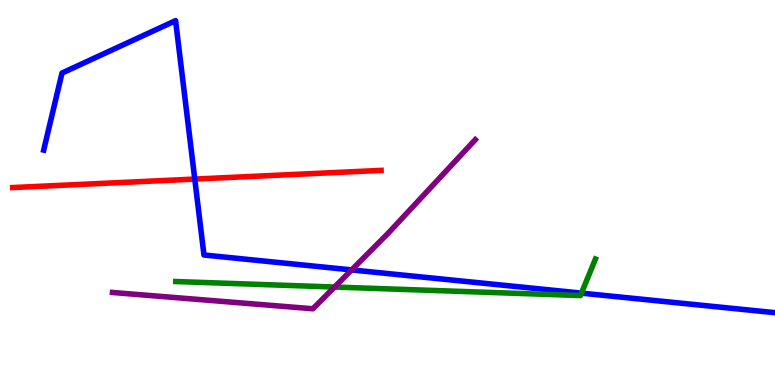[{'lines': ['blue', 'red'], 'intersections': [{'x': 2.51, 'y': 5.35}]}, {'lines': ['green', 'red'], 'intersections': []}, {'lines': ['purple', 'red'], 'intersections': []}, {'lines': ['blue', 'green'], 'intersections': [{'x': 7.5, 'y': 2.39}]}, {'lines': ['blue', 'purple'], 'intersections': [{'x': 4.54, 'y': 2.99}]}, {'lines': ['green', 'purple'], 'intersections': [{'x': 4.32, 'y': 2.54}]}]